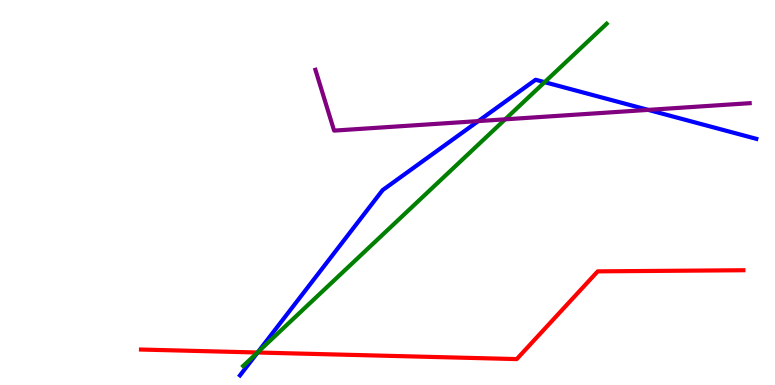[{'lines': ['blue', 'red'], 'intersections': [{'x': 3.32, 'y': 0.844}]}, {'lines': ['green', 'red'], 'intersections': [{'x': 3.32, 'y': 0.844}]}, {'lines': ['purple', 'red'], 'intersections': []}, {'lines': ['blue', 'green'], 'intersections': [{'x': 3.33, 'y': 0.851}, {'x': 7.03, 'y': 7.87}]}, {'lines': ['blue', 'purple'], 'intersections': [{'x': 6.17, 'y': 6.85}, {'x': 8.36, 'y': 7.15}]}, {'lines': ['green', 'purple'], 'intersections': [{'x': 6.52, 'y': 6.9}]}]